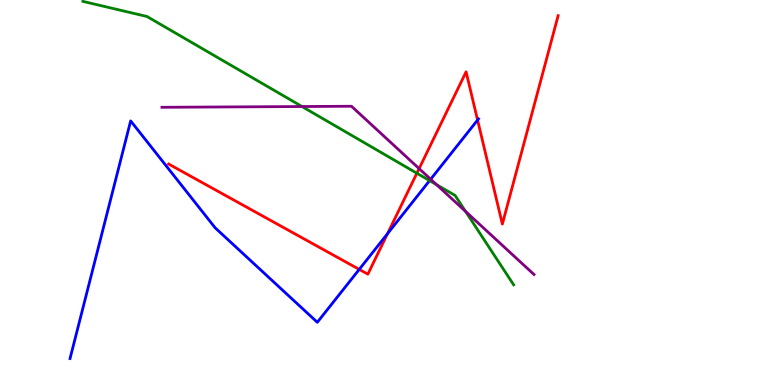[{'lines': ['blue', 'red'], 'intersections': [{'x': 4.64, 'y': 3.0}, {'x': 5.0, 'y': 3.93}, {'x': 6.16, 'y': 6.88}]}, {'lines': ['green', 'red'], 'intersections': [{'x': 5.38, 'y': 5.5}]}, {'lines': ['purple', 'red'], 'intersections': [{'x': 5.41, 'y': 5.62}]}, {'lines': ['blue', 'green'], 'intersections': [{'x': 5.54, 'y': 5.31}]}, {'lines': ['blue', 'purple'], 'intersections': [{'x': 5.56, 'y': 5.34}]}, {'lines': ['green', 'purple'], 'intersections': [{'x': 3.9, 'y': 7.23}, {'x': 5.63, 'y': 5.2}, {'x': 6.01, 'y': 4.51}]}]